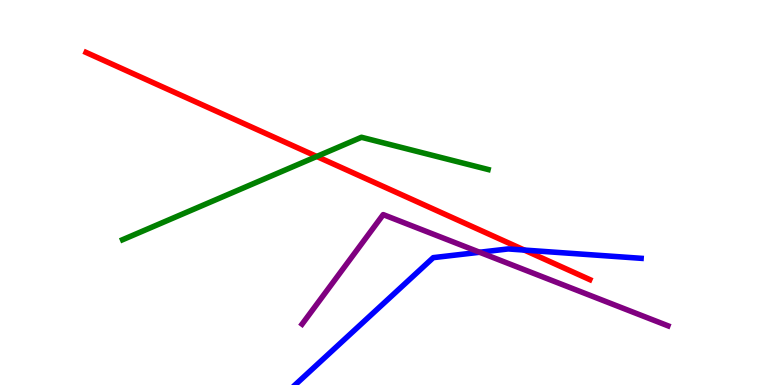[{'lines': ['blue', 'red'], 'intersections': [{'x': 6.77, 'y': 3.5}]}, {'lines': ['green', 'red'], 'intersections': [{'x': 4.09, 'y': 5.94}]}, {'lines': ['purple', 'red'], 'intersections': []}, {'lines': ['blue', 'green'], 'intersections': []}, {'lines': ['blue', 'purple'], 'intersections': [{'x': 6.19, 'y': 3.45}]}, {'lines': ['green', 'purple'], 'intersections': []}]